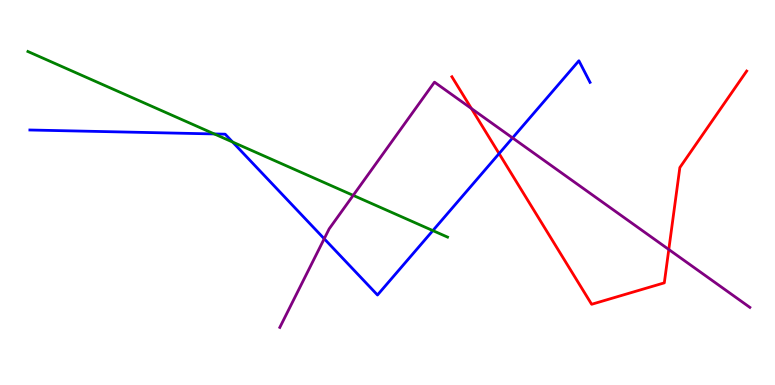[{'lines': ['blue', 'red'], 'intersections': [{'x': 6.44, 'y': 6.01}]}, {'lines': ['green', 'red'], 'intersections': []}, {'lines': ['purple', 'red'], 'intersections': [{'x': 6.08, 'y': 7.18}, {'x': 8.63, 'y': 3.52}]}, {'lines': ['blue', 'green'], 'intersections': [{'x': 2.77, 'y': 6.52}, {'x': 3.0, 'y': 6.31}, {'x': 5.59, 'y': 4.01}]}, {'lines': ['blue', 'purple'], 'intersections': [{'x': 4.18, 'y': 3.8}, {'x': 6.61, 'y': 6.42}]}, {'lines': ['green', 'purple'], 'intersections': [{'x': 4.56, 'y': 4.93}]}]